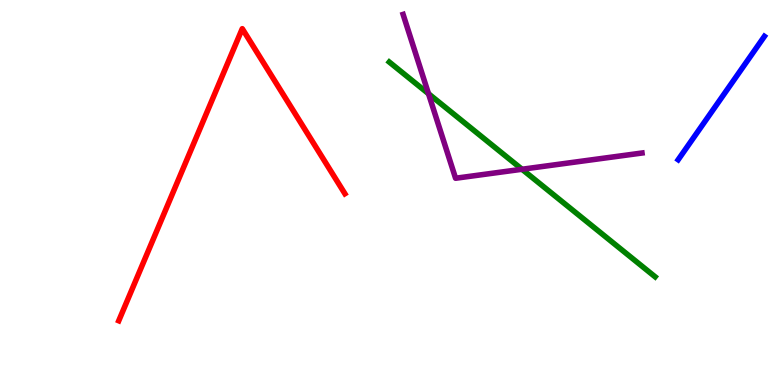[{'lines': ['blue', 'red'], 'intersections': []}, {'lines': ['green', 'red'], 'intersections': []}, {'lines': ['purple', 'red'], 'intersections': []}, {'lines': ['blue', 'green'], 'intersections': []}, {'lines': ['blue', 'purple'], 'intersections': []}, {'lines': ['green', 'purple'], 'intersections': [{'x': 5.53, 'y': 7.57}, {'x': 6.74, 'y': 5.6}]}]